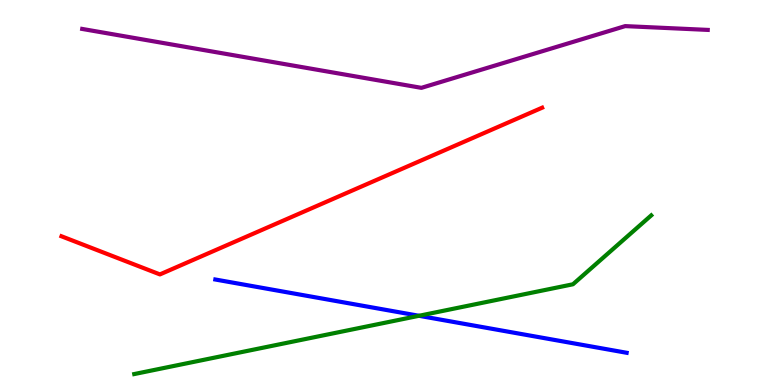[{'lines': ['blue', 'red'], 'intersections': []}, {'lines': ['green', 'red'], 'intersections': []}, {'lines': ['purple', 'red'], 'intersections': []}, {'lines': ['blue', 'green'], 'intersections': [{'x': 5.41, 'y': 1.8}]}, {'lines': ['blue', 'purple'], 'intersections': []}, {'lines': ['green', 'purple'], 'intersections': []}]